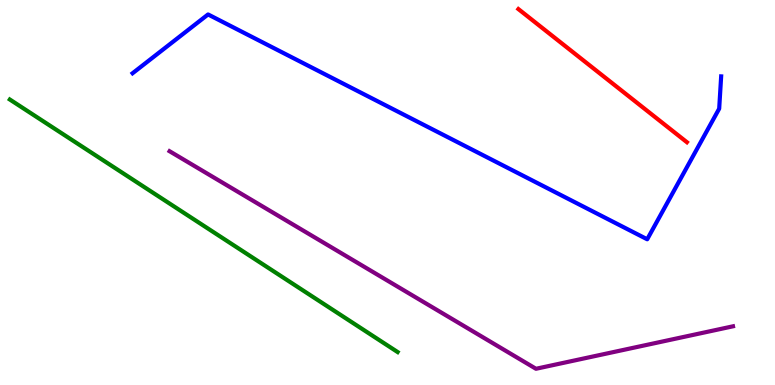[{'lines': ['blue', 'red'], 'intersections': []}, {'lines': ['green', 'red'], 'intersections': []}, {'lines': ['purple', 'red'], 'intersections': []}, {'lines': ['blue', 'green'], 'intersections': []}, {'lines': ['blue', 'purple'], 'intersections': []}, {'lines': ['green', 'purple'], 'intersections': []}]